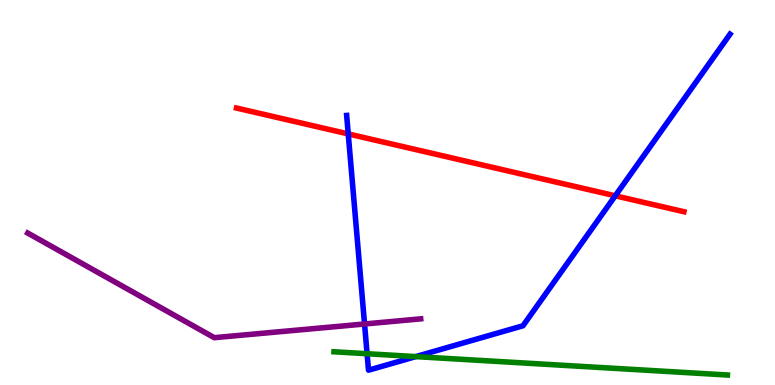[{'lines': ['blue', 'red'], 'intersections': [{'x': 4.49, 'y': 6.52}, {'x': 7.94, 'y': 4.91}]}, {'lines': ['green', 'red'], 'intersections': []}, {'lines': ['purple', 'red'], 'intersections': []}, {'lines': ['blue', 'green'], 'intersections': [{'x': 4.74, 'y': 0.812}, {'x': 5.36, 'y': 0.738}]}, {'lines': ['blue', 'purple'], 'intersections': [{'x': 4.7, 'y': 1.58}]}, {'lines': ['green', 'purple'], 'intersections': []}]